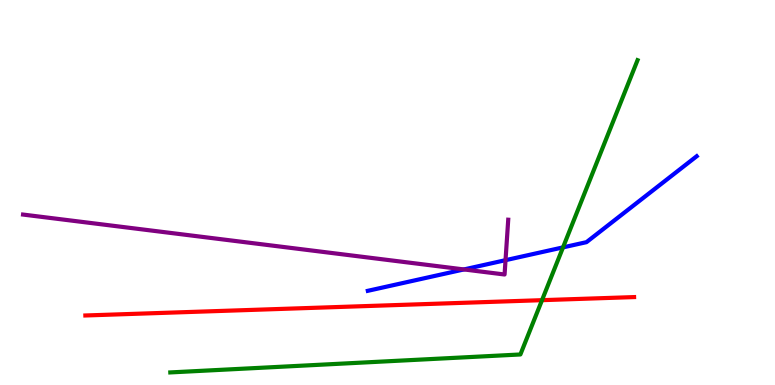[{'lines': ['blue', 'red'], 'intersections': []}, {'lines': ['green', 'red'], 'intersections': [{'x': 6.99, 'y': 2.2}]}, {'lines': ['purple', 'red'], 'intersections': []}, {'lines': ['blue', 'green'], 'intersections': [{'x': 7.26, 'y': 3.57}]}, {'lines': ['blue', 'purple'], 'intersections': [{'x': 5.99, 'y': 3.0}, {'x': 6.52, 'y': 3.24}]}, {'lines': ['green', 'purple'], 'intersections': []}]